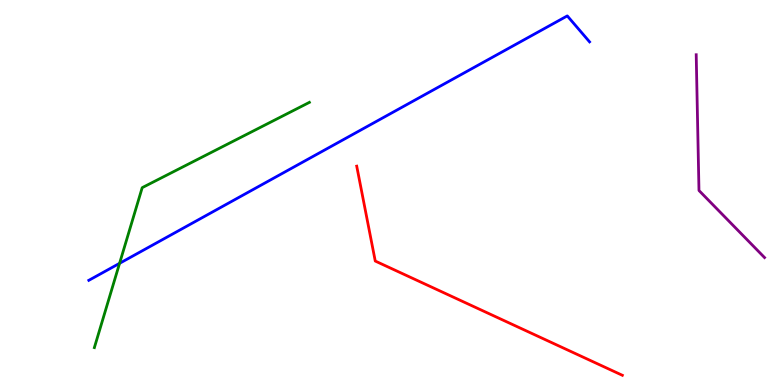[{'lines': ['blue', 'red'], 'intersections': []}, {'lines': ['green', 'red'], 'intersections': []}, {'lines': ['purple', 'red'], 'intersections': []}, {'lines': ['blue', 'green'], 'intersections': [{'x': 1.54, 'y': 3.16}]}, {'lines': ['blue', 'purple'], 'intersections': []}, {'lines': ['green', 'purple'], 'intersections': []}]